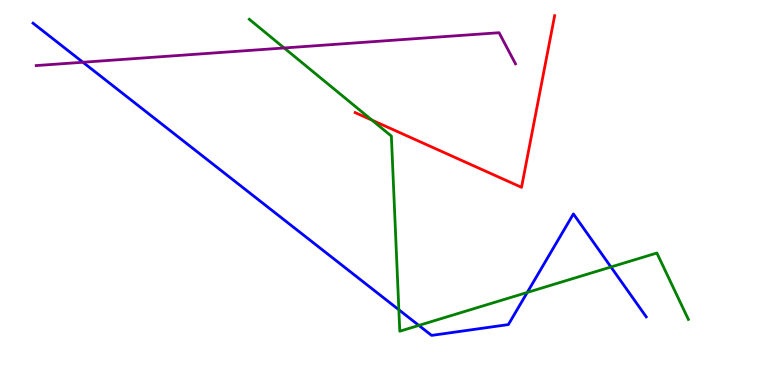[{'lines': ['blue', 'red'], 'intersections': []}, {'lines': ['green', 'red'], 'intersections': [{'x': 4.8, 'y': 6.88}]}, {'lines': ['purple', 'red'], 'intersections': []}, {'lines': ['blue', 'green'], 'intersections': [{'x': 5.15, 'y': 1.95}, {'x': 5.4, 'y': 1.55}, {'x': 6.8, 'y': 2.4}, {'x': 7.88, 'y': 3.07}]}, {'lines': ['blue', 'purple'], 'intersections': [{'x': 1.07, 'y': 8.38}]}, {'lines': ['green', 'purple'], 'intersections': [{'x': 3.67, 'y': 8.75}]}]